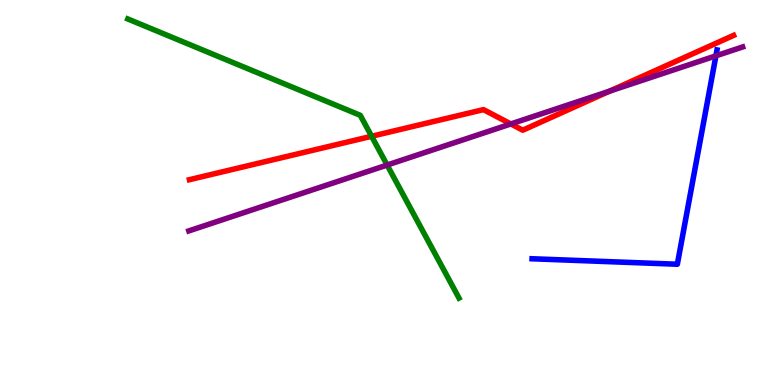[{'lines': ['blue', 'red'], 'intersections': []}, {'lines': ['green', 'red'], 'intersections': [{'x': 4.79, 'y': 6.46}]}, {'lines': ['purple', 'red'], 'intersections': [{'x': 6.59, 'y': 6.78}, {'x': 7.87, 'y': 7.63}]}, {'lines': ['blue', 'green'], 'intersections': []}, {'lines': ['blue', 'purple'], 'intersections': [{'x': 9.24, 'y': 8.55}]}, {'lines': ['green', 'purple'], 'intersections': [{'x': 5.0, 'y': 5.71}]}]